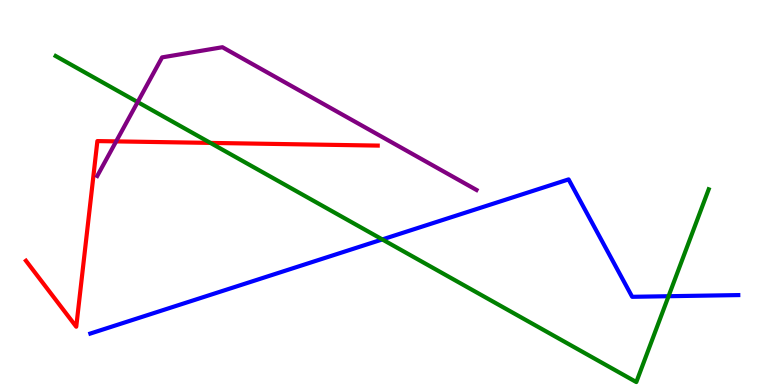[{'lines': ['blue', 'red'], 'intersections': []}, {'lines': ['green', 'red'], 'intersections': [{'x': 2.71, 'y': 6.29}]}, {'lines': ['purple', 'red'], 'intersections': [{'x': 1.5, 'y': 6.33}]}, {'lines': ['blue', 'green'], 'intersections': [{'x': 4.93, 'y': 3.78}, {'x': 8.63, 'y': 2.31}]}, {'lines': ['blue', 'purple'], 'intersections': []}, {'lines': ['green', 'purple'], 'intersections': [{'x': 1.78, 'y': 7.35}]}]